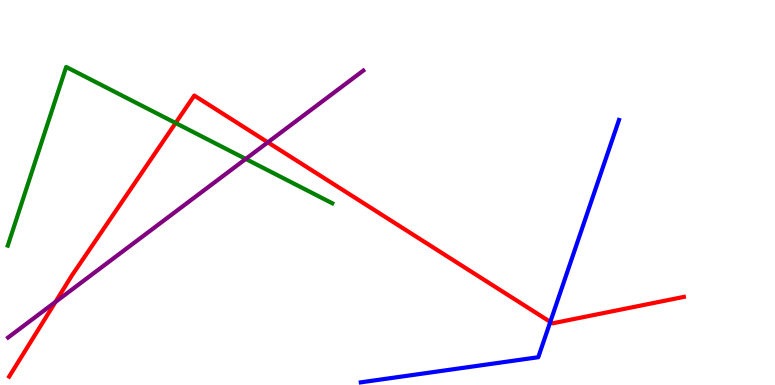[{'lines': ['blue', 'red'], 'intersections': [{'x': 7.1, 'y': 1.64}]}, {'lines': ['green', 'red'], 'intersections': [{'x': 2.27, 'y': 6.8}]}, {'lines': ['purple', 'red'], 'intersections': [{'x': 0.716, 'y': 2.16}, {'x': 3.46, 'y': 6.3}]}, {'lines': ['blue', 'green'], 'intersections': []}, {'lines': ['blue', 'purple'], 'intersections': []}, {'lines': ['green', 'purple'], 'intersections': [{'x': 3.17, 'y': 5.87}]}]